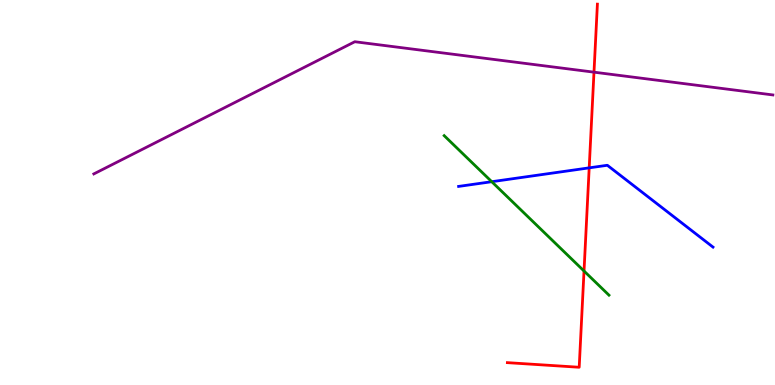[{'lines': ['blue', 'red'], 'intersections': [{'x': 7.6, 'y': 5.64}]}, {'lines': ['green', 'red'], 'intersections': [{'x': 7.54, 'y': 2.96}]}, {'lines': ['purple', 'red'], 'intersections': [{'x': 7.66, 'y': 8.13}]}, {'lines': ['blue', 'green'], 'intersections': [{'x': 6.35, 'y': 5.28}]}, {'lines': ['blue', 'purple'], 'intersections': []}, {'lines': ['green', 'purple'], 'intersections': []}]